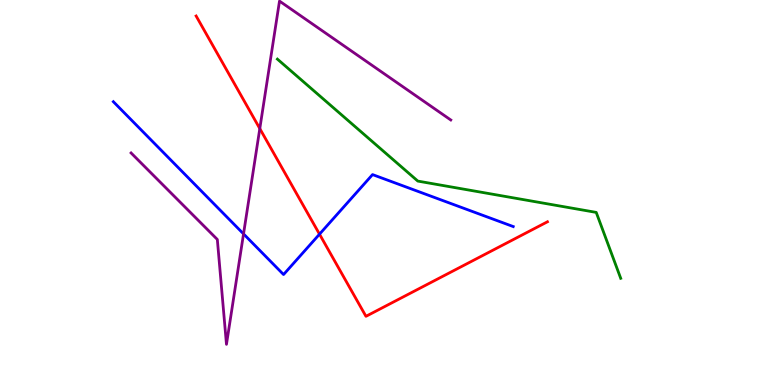[{'lines': ['blue', 'red'], 'intersections': [{'x': 4.12, 'y': 3.92}]}, {'lines': ['green', 'red'], 'intersections': []}, {'lines': ['purple', 'red'], 'intersections': [{'x': 3.35, 'y': 6.66}]}, {'lines': ['blue', 'green'], 'intersections': []}, {'lines': ['blue', 'purple'], 'intersections': [{'x': 3.14, 'y': 3.92}]}, {'lines': ['green', 'purple'], 'intersections': []}]